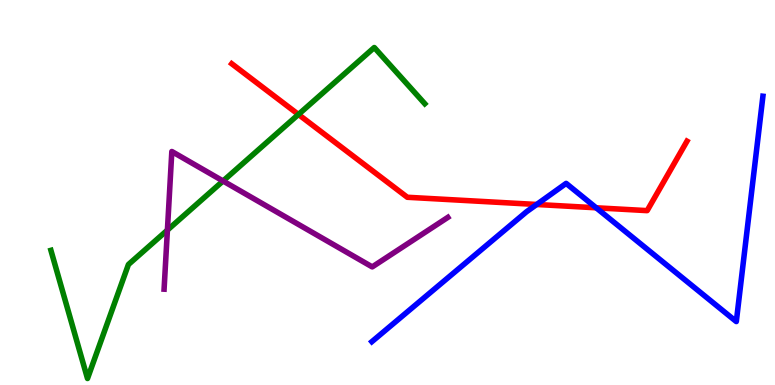[{'lines': ['blue', 'red'], 'intersections': [{'x': 6.93, 'y': 4.69}, {'x': 7.69, 'y': 4.6}]}, {'lines': ['green', 'red'], 'intersections': [{'x': 3.85, 'y': 7.03}]}, {'lines': ['purple', 'red'], 'intersections': []}, {'lines': ['blue', 'green'], 'intersections': []}, {'lines': ['blue', 'purple'], 'intersections': []}, {'lines': ['green', 'purple'], 'intersections': [{'x': 2.16, 'y': 4.02}, {'x': 2.88, 'y': 5.3}]}]